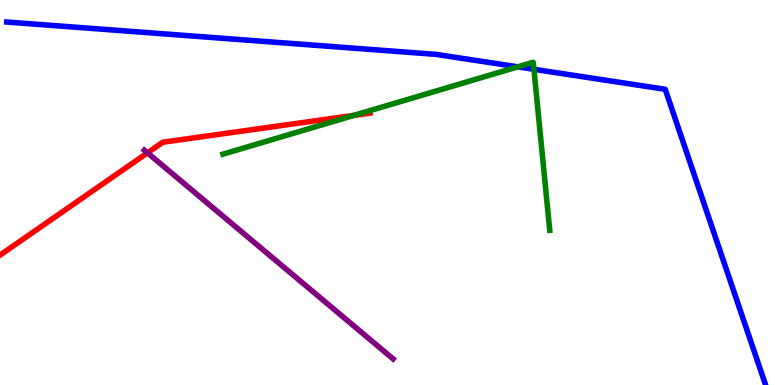[{'lines': ['blue', 'red'], 'intersections': []}, {'lines': ['green', 'red'], 'intersections': [{'x': 4.57, 'y': 7.0}]}, {'lines': ['purple', 'red'], 'intersections': [{'x': 1.9, 'y': 6.03}]}, {'lines': ['blue', 'green'], 'intersections': [{'x': 6.68, 'y': 8.26}, {'x': 6.89, 'y': 8.2}]}, {'lines': ['blue', 'purple'], 'intersections': []}, {'lines': ['green', 'purple'], 'intersections': []}]